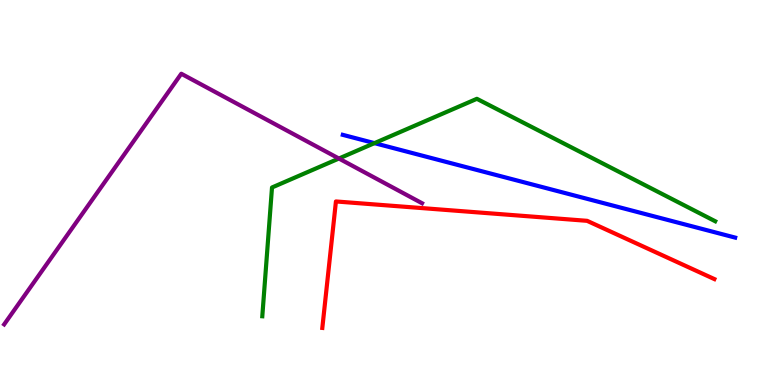[{'lines': ['blue', 'red'], 'intersections': []}, {'lines': ['green', 'red'], 'intersections': []}, {'lines': ['purple', 'red'], 'intersections': []}, {'lines': ['blue', 'green'], 'intersections': [{'x': 4.83, 'y': 6.28}]}, {'lines': ['blue', 'purple'], 'intersections': []}, {'lines': ['green', 'purple'], 'intersections': [{'x': 4.37, 'y': 5.88}]}]